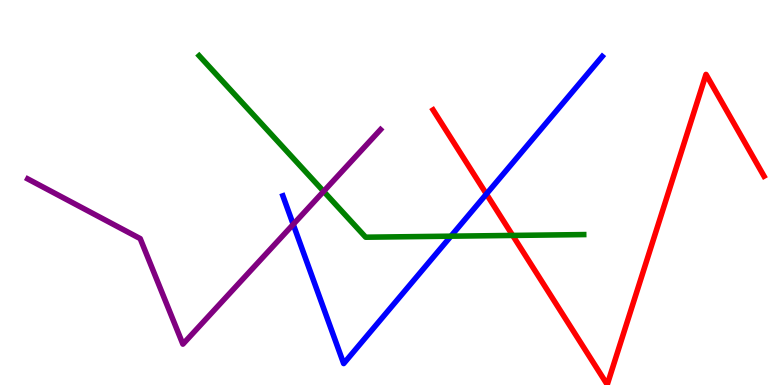[{'lines': ['blue', 'red'], 'intersections': [{'x': 6.28, 'y': 4.96}]}, {'lines': ['green', 'red'], 'intersections': [{'x': 6.62, 'y': 3.88}]}, {'lines': ['purple', 'red'], 'intersections': []}, {'lines': ['blue', 'green'], 'intersections': [{'x': 5.82, 'y': 3.87}]}, {'lines': ['blue', 'purple'], 'intersections': [{'x': 3.78, 'y': 4.17}]}, {'lines': ['green', 'purple'], 'intersections': [{'x': 4.18, 'y': 5.03}]}]